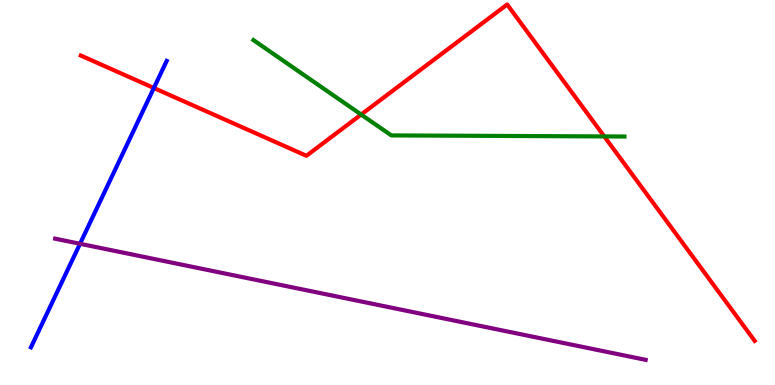[{'lines': ['blue', 'red'], 'intersections': [{'x': 1.99, 'y': 7.71}]}, {'lines': ['green', 'red'], 'intersections': [{'x': 4.66, 'y': 7.02}, {'x': 7.8, 'y': 6.46}]}, {'lines': ['purple', 'red'], 'intersections': []}, {'lines': ['blue', 'green'], 'intersections': []}, {'lines': ['blue', 'purple'], 'intersections': [{'x': 1.03, 'y': 3.67}]}, {'lines': ['green', 'purple'], 'intersections': []}]